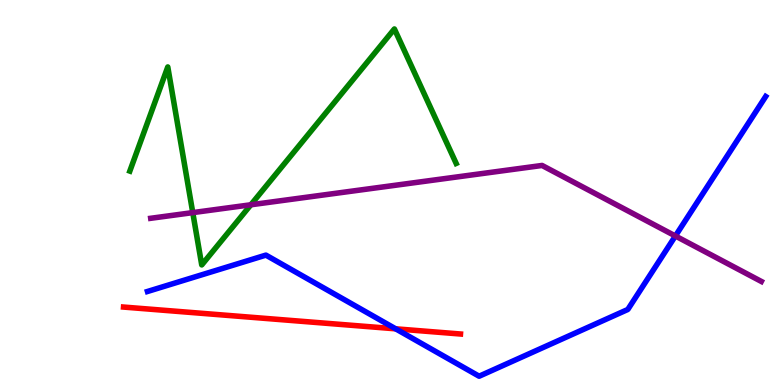[{'lines': ['blue', 'red'], 'intersections': [{'x': 5.11, 'y': 1.46}]}, {'lines': ['green', 'red'], 'intersections': []}, {'lines': ['purple', 'red'], 'intersections': []}, {'lines': ['blue', 'green'], 'intersections': []}, {'lines': ['blue', 'purple'], 'intersections': [{'x': 8.71, 'y': 3.87}]}, {'lines': ['green', 'purple'], 'intersections': [{'x': 2.49, 'y': 4.48}, {'x': 3.24, 'y': 4.68}]}]